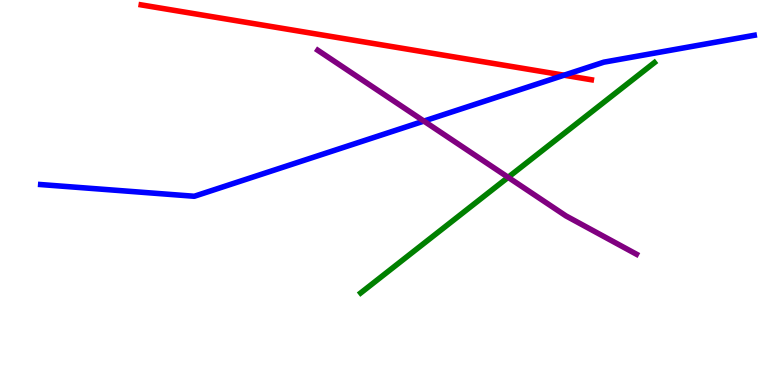[{'lines': ['blue', 'red'], 'intersections': [{'x': 7.28, 'y': 8.05}]}, {'lines': ['green', 'red'], 'intersections': []}, {'lines': ['purple', 'red'], 'intersections': []}, {'lines': ['blue', 'green'], 'intersections': []}, {'lines': ['blue', 'purple'], 'intersections': [{'x': 5.47, 'y': 6.85}]}, {'lines': ['green', 'purple'], 'intersections': [{'x': 6.56, 'y': 5.39}]}]